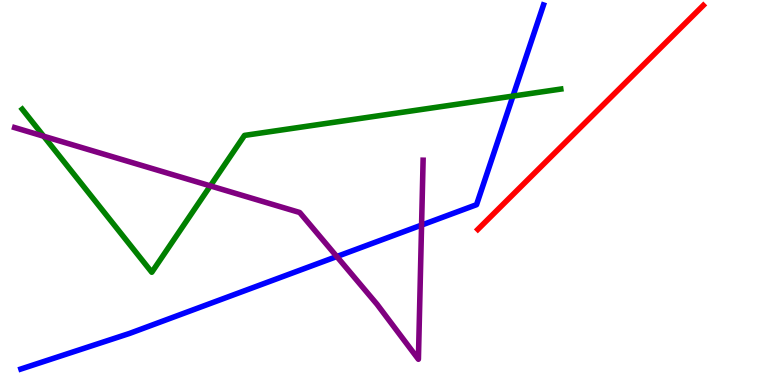[{'lines': ['blue', 'red'], 'intersections': []}, {'lines': ['green', 'red'], 'intersections': []}, {'lines': ['purple', 'red'], 'intersections': []}, {'lines': ['blue', 'green'], 'intersections': [{'x': 6.62, 'y': 7.5}]}, {'lines': ['blue', 'purple'], 'intersections': [{'x': 4.35, 'y': 3.34}, {'x': 5.44, 'y': 4.15}]}, {'lines': ['green', 'purple'], 'intersections': [{'x': 0.564, 'y': 6.46}, {'x': 2.71, 'y': 5.17}]}]